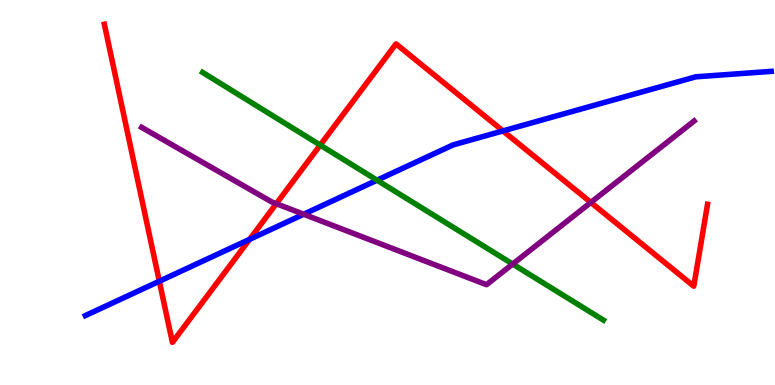[{'lines': ['blue', 'red'], 'intersections': [{'x': 2.06, 'y': 2.69}, {'x': 3.22, 'y': 3.78}, {'x': 6.49, 'y': 6.6}]}, {'lines': ['green', 'red'], 'intersections': [{'x': 4.13, 'y': 6.23}]}, {'lines': ['purple', 'red'], 'intersections': [{'x': 3.57, 'y': 4.71}, {'x': 7.62, 'y': 4.74}]}, {'lines': ['blue', 'green'], 'intersections': [{'x': 4.86, 'y': 5.32}]}, {'lines': ['blue', 'purple'], 'intersections': [{'x': 3.92, 'y': 4.44}]}, {'lines': ['green', 'purple'], 'intersections': [{'x': 6.62, 'y': 3.14}]}]